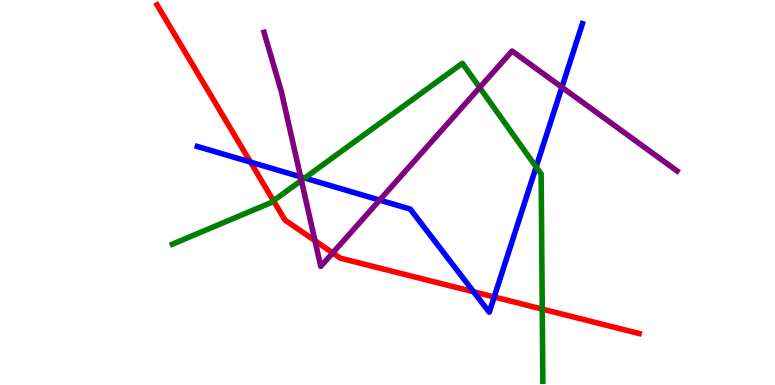[{'lines': ['blue', 'red'], 'intersections': [{'x': 3.23, 'y': 5.79}, {'x': 6.11, 'y': 2.42}, {'x': 6.38, 'y': 2.29}]}, {'lines': ['green', 'red'], 'intersections': [{'x': 3.53, 'y': 4.79}, {'x': 7.0, 'y': 1.97}]}, {'lines': ['purple', 'red'], 'intersections': [{'x': 4.06, 'y': 3.75}, {'x': 4.29, 'y': 3.43}]}, {'lines': ['blue', 'green'], 'intersections': [{'x': 3.93, 'y': 5.38}, {'x': 6.92, 'y': 5.66}]}, {'lines': ['blue', 'purple'], 'intersections': [{'x': 3.88, 'y': 5.41}, {'x': 4.9, 'y': 4.8}, {'x': 7.25, 'y': 7.73}]}, {'lines': ['green', 'purple'], 'intersections': [{'x': 3.89, 'y': 5.31}, {'x': 6.19, 'y': 7.73}]}]